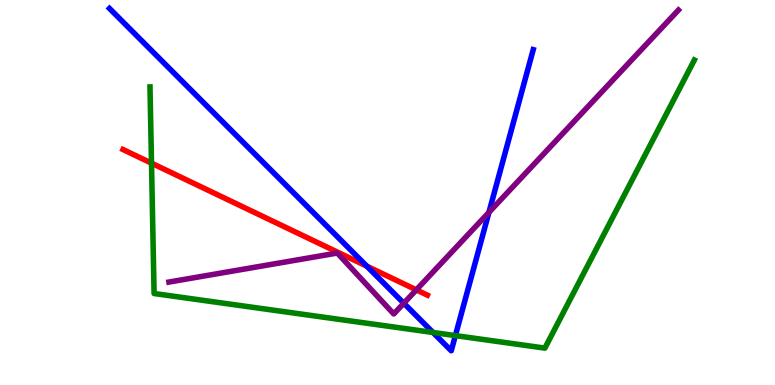[{'lines': ['blue', 'red'], 'intersections': [{'x': 4.73, 'y': 3.09}]}, {'lines': ['green', 'red'], 'intersections': [{'x': 1.95, 'y': 5.76}]}, {'lines': ['purple', 'red'], 'intersections': [{'x': 5.37, 'y': 2.47}]}, {'lines': ['blue', 'green'], 'intersections': [{'x': 5.59, 'y': 1.36}, {'x': 5.88, 'y': 1.28}]}, {'lines': ['blue', 'purple'], 'intersections': [{'x': 5.21, 'y': 2.12}, {'x': 6.31, 'y': 4.48}]}, {'lines': ['green', 'purple'], 'intersections': []}]